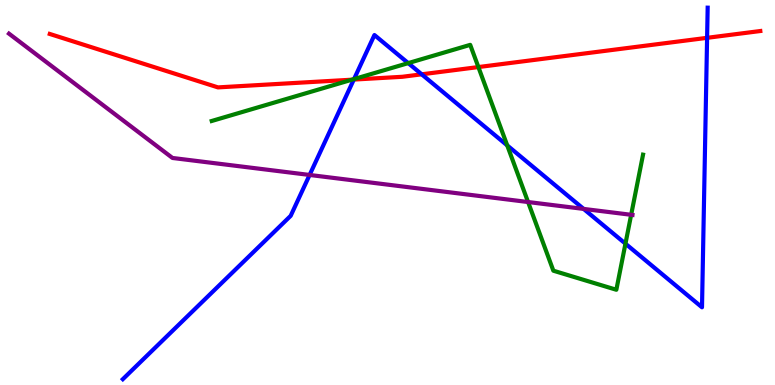[{'lines': ['blue', 'red'], 'intersections': [{'x': 4.57, 'y': 7.93}, {'x': 5.44, 'y': 8.07}, {'x': 9.12, 'y': 9.02}]}, {'lines': ['green', 'red'], 'intersections': [{'x': 4.54, 'y': 7.93}, {'x': 6.17, 'y': 8.26}]}, {'lines': ['purple', 'red'], 'intersections': []}, {'lines': ['blue', 'green'], 'intersections': [{'x': 4.57, 'y': 7.95}, {'x': 5.27, 'y': 8.36}, {'x': 6.54, 'y': 6.22}, {'x': 8.07, 'y': 3.67}]}, {'lines': ['blue', 'purple'], 'intersections': [{'x': 3.99, 'y': 5.46}, {'x': 7.53, 'y': 4.57}]}, {'lines': ['green', 'purple'], 'intersections': [{'x': 6.81, 'y': 4.75}, {'x': 8.14, 'y': 4.42}]}]